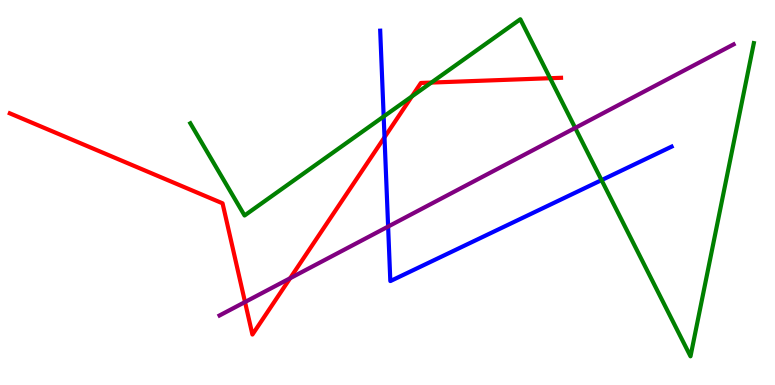[{'lines': ['blue', 'red'], 'intersections': [{'x': 4.96, 'y': 6.43}]}, {'lines': ['green', 'red'], 'intersections': [{'x': 5.31, 'y': 7.5}, {'x': 5.57, 'y': 7.86}, {'x': 7.1, 'y': 7.97}]}, {'lines': ['purple', 'red'], 'intersections': [{'x': 3.16, 'y': 2.16}, {'x': 3.74, 'y': 2.77}]}, {'lines': ['blue', 'green'], 'intersections': [{'x': 4.95, 'y': 6.97}, {'x': 7.76, 'y': 5.32}]}, {'lines': ['blue', 'purple'], 'intersections': [{'x': 5.01, 'y': 4.12}]}, {'lines': ['green', 'purple'], 'intersections': [{'x': 7.42, 'y': 6.68}]}]